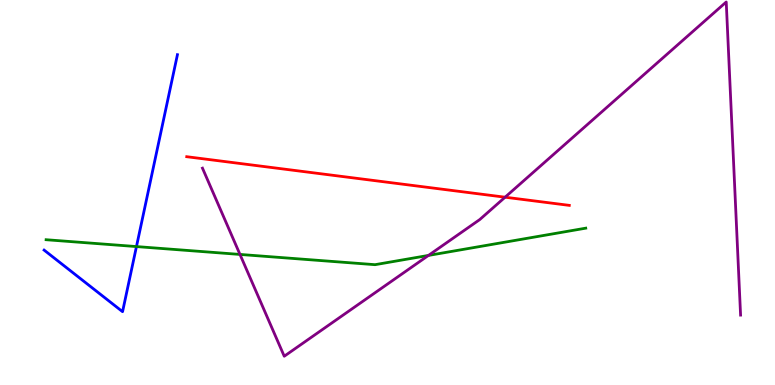[{'lines': ['blue', 'red'], 'intersections': []}, {'lines': ['green', 'red'], 'intersections': []}, {'lines': ['purple', 'red'], 'intersections': [{'x': 6.52, 'y': 4.88}]}, {'lines': ['blue', 'green'], 'intersections': [{'x': 1.76, 'y': 3.6}]}, {'lines': ['blue', 'purple'], 'intersections': []}, {'lines': ['green', 'purple'], 'intersections': [{'x': 3.1, 'y': 3.39}, {'x': 5.53, 'y': 3.37}]}]